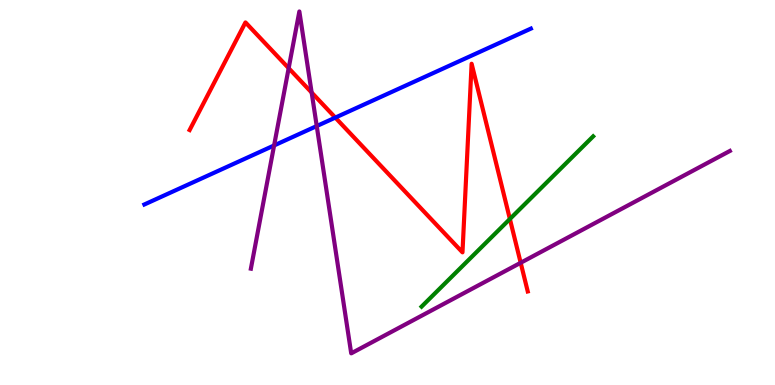[{'lines': ['blue', 'red'], 'intersections': [{'x': 4.33, 'y': 6.95}]}, {'lines': ['green', 'red'], 'intersections': [{'x': 6.58, 'y': 4.31}]}, {'lines': ['purple', 'red'], 'intersections': [{'x': 3.72, 'y': 8.23}, {'x': 4.02, 'y': 7.6}, {'x': 6.72, 'y': 3.17}]}, {'lines': ['blue', 'green'], 'intersections': []}, {'lines': ['blue', 'purple'], 'intersections': [{'x': 3.54, 'y': 6.22}, {'x': 4.09, 'y': 6.73}]}, {'lines': ['green', 'purple'], 'intersections': []}]